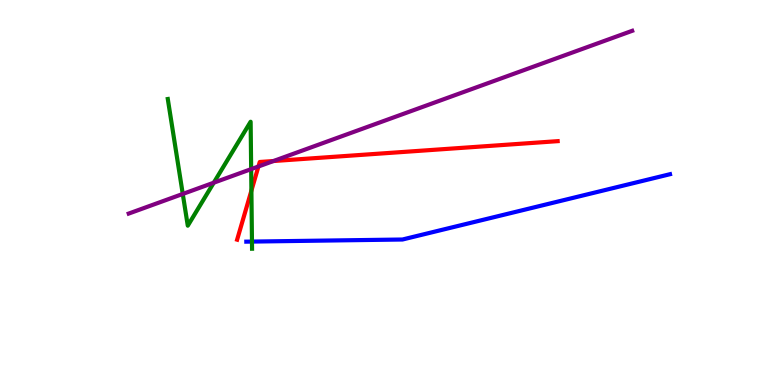[{'lines': ['blue', 'red'], 'intersections': []}, {'lines': ['green', 'red'], 'intersections': [{'x': 3.24, 'y': 5.05}]}, {'lines': ['purple', 'red'], 'intersections': [{'x': 3.33, 'y': 5.68}, {'x': 3.53, 'y': 5.82}]}, {'lines': ['blue', 'green'], 'intersections': [{'x': 3.25, 'y': 3.73}]}, {'lines': ['blue', 'purple'], 'intersections': []}, {'lines': ['green', 'purple'], 'intersections': [{'x': 2.36, 'y': 4.96}, {'x': 2.76, 'y': 5.25}, {'x': 3.24, 'y': 5.61}]}]